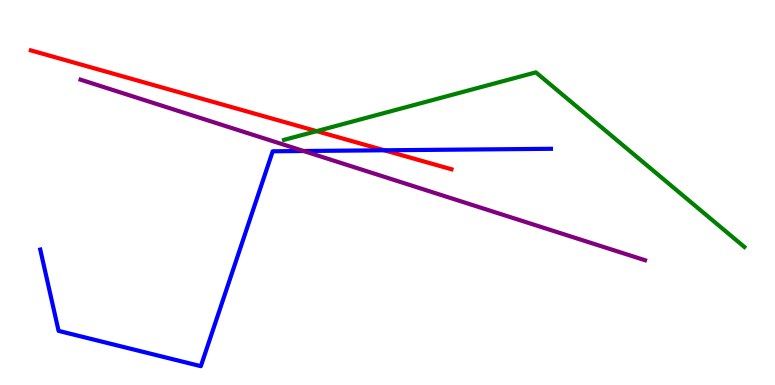[{'lines': ['blue', 'red'], 'intersections': [{'x': 4.96, 'y': 6.1}]}, {'lines': ['green', 'red'], 'intersections': [{'x': 4.09, 'y': 6.59}]}, {'lines': ['purple', 'red'], 'intersections': []}, {'lines': ['blue', 'green'], 'intersections': []}, {'lines': ['blue', 'purple'], 'intersections': [{'x': 3.92, 'y': 6.08}]}, {'lines': ['green', 'purple'], 'intersections': []}]